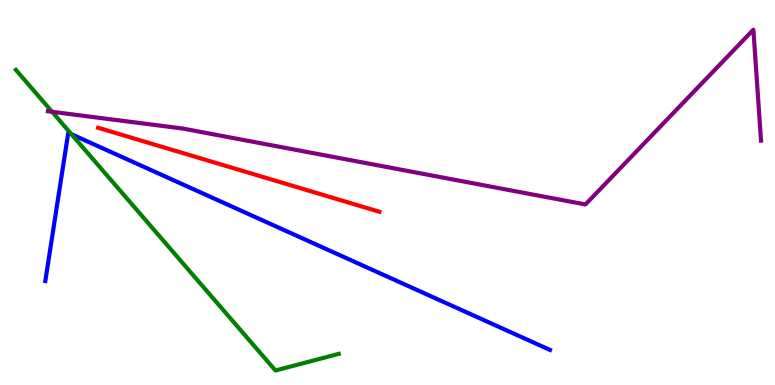[{'lines': ['blue', 'red'], 'intersections': []}, {'lines': ['green', 'red'], 'intersections': []}, {'lines': ['purple', 'red'], 'intersections': []}, {'lines': ['blue', 'green'], 'intersections': [{'x': 0.922, 'y': 6.51}]}, {'lines': ['blue', 'purple'], 'intersections': []}, {'lines': ['green', 'purple'], 'intersections': [{'x': 0.672, 'y': 7.1}]}]